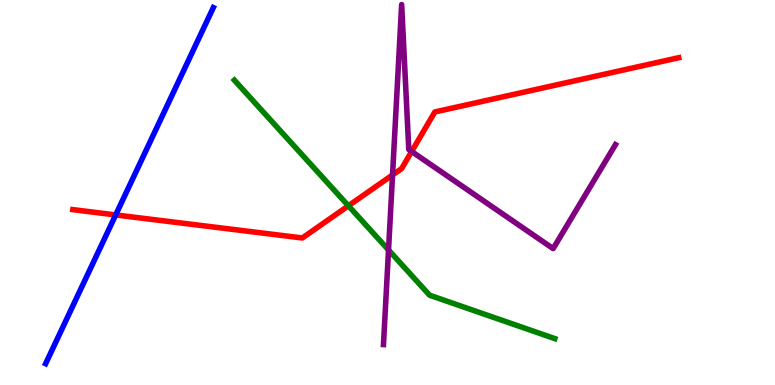[{'lines': ['blue', 'red'], 'intersections': [{'x': 1.49, 'y': 4.42}]}, {'lines': ['green', 'red'], 'intersections': [{'x': 4.5, 'y': 4.65}]}, {'lines': ['purple', 'red'], 'intersections': [{'x': 5.06, 'y': 5.46}, {'x': 5.31, 'y': 6.07}]}, {'lines': ['blue', 'green'], 'intersections': []}, {'lines': ['blue', 'purple'], 'intersections': []}, {'lines': ['green', 'purple'], 'intersections': [{'x': 5.01, 'y': 3.51}]}]